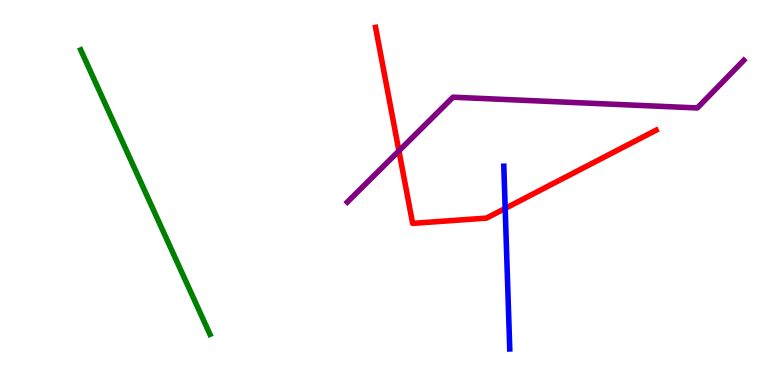[{'lines': ['blue', 'red'], 'intersections': [{'x': 6.52, 'y': 4.59}]}, {'lines': ['green', 'red'], 'intersections': []}, {'lines': ['purple', 'red'], 'intersections': [{'x': 5.15, 'y': 6.08}]}, {'lines': ['blue', 'green'], 'intersections': []}, {'lines': ['blue', 'purple'], 'intersections': []}, {'lines': ['green', 'purple'], 'intersections': []}]